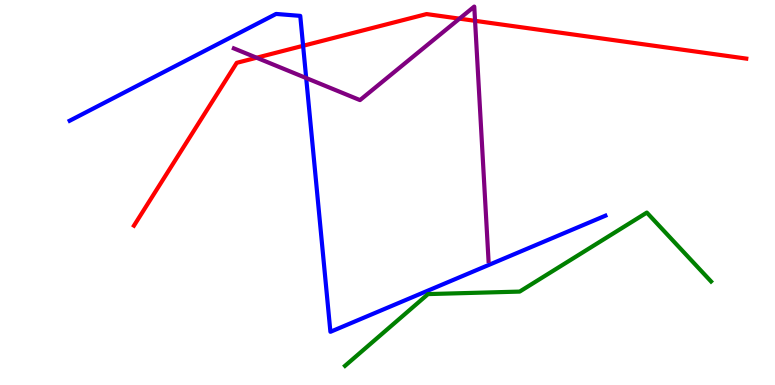[{'lines': ['blue', 'red'], 'intersections': [{'x': 3.91, 'y': 8.81}]}, {'lines': ['green', 'red'], 'intersections': []}, {'lines': ['purple', 'red'], 'intersections': [{'x': 3.31, 'y': 8.5}, {'x': 5.93, 'y': 9.52}, {'x': 6.13, 'y': 9.46}]}, {'lines': ['blue', 'green'], 'intersections': []}, {'lines': ['blue', 'purple'], 'intersections': [{'x': 3.95, 'y': 7.97}]}, {'lines': ['green', 'purple'], 'intersections': []}]